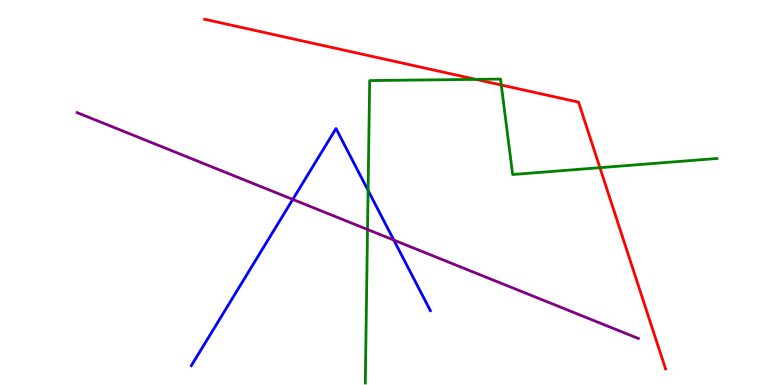[{'lines': ['blue', 'red'], 'intersections': []}, {'lines': ['green', 'red'], 'intersections': [{'x': 6.14, 'y': 7.94}, {'x': 6.47, 'y': 7.79}, {'x': 7.74, 'y': 5.64}]}, {'lines': ['purple', 'red'], 'intersections': []}, {'lines': ['blue', 'green'], 'intersections': [{'x': 4.75, 'y': 5.05}]}, {'lines': ['blue', 'purple'], 'intersections': [{'x': 3.78, 'y': 4.82}, {'x': 5.08, 'y': 3.76}]}, {'lines': ['green', 'purple'], 'intersections': [{'x': 4.74, 'y': 4.04}]}]